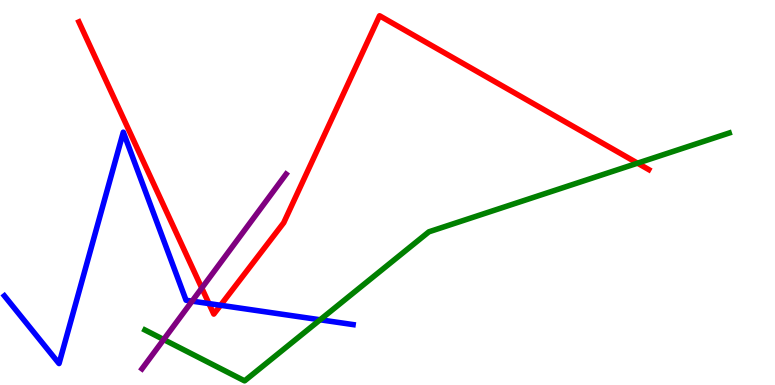[{'lines': ['blue', 'red'], 'intersections': [{'x': 2.7, 'y': 2.11}, {'x': 2.85, 'y': 2.07}]}, {'lines': ['green', 'red'], 'intersections': [{'x': 8.23, 'y': 5.76}]}, {'lines': ['purple', 'red'], 'intersections': [{'x': 2.6, 'y': 2.52}]}, {'lines': ['blue', 'green'], 'intersections': [{'x': 4.13, 'y': 1.69}]}, {'lines': ['blue', 'purple'], 'intersections': [{'x': 2.48, 'y': 2.18}]}, {'lines': ['green', 'purple'], 'intersections': [{'x': 2.11, 'y': 1.18}]}]